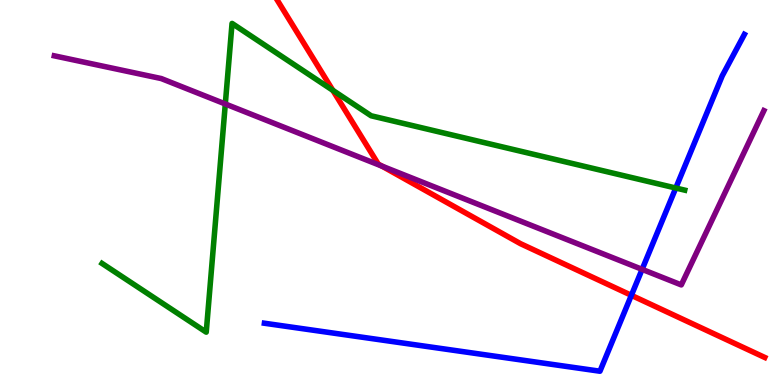[{'lines': ['blue', 'red'], 'intersections': [{'x': 8.15, 'y': 2.33}]}, {'lines': ['green', 'red'], 'intersections': [{'x': 4.29, 'y': 7.65}]}, {'lines': ['purple', 'red'], 'intersections': [{'x': 4.93, 'y': 5.69}]}, {'lines': ['blue', 'green'], 'intersections': [{'x': 8.72, 'y': 5.12}]}, {'lines': ['blue', 'purple'], 'intersections': [{'x': 8.29, 'y': 3.0}]}, {'lines': ['green', 'purple'], 'intersections': [{'x': 2.91, 'y': 7.3}]}]